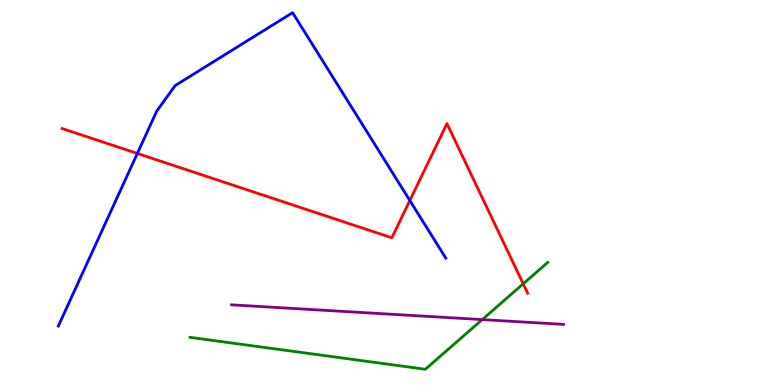[{'lines': ['blue', 'red'], 'intersections': [{'x': 1.77, 'y': 6.01}, {'x': 5.29, 'y': 4.79}]}, {'lines': ['green', 'red'], 'intersections': [{'x': 6.75, 'y': 2.63}]}, {'lines': ['purple', 'red'], 'intersections': []}, {'lines': ['blue', 'green'], 'intersections': []}, {'lines': ['blue', 'purple'], 'intersections': []}, {'lines': ['green', 'purple'], 'intersections': [{'x': 6.22, 'y': 1.7}]}]